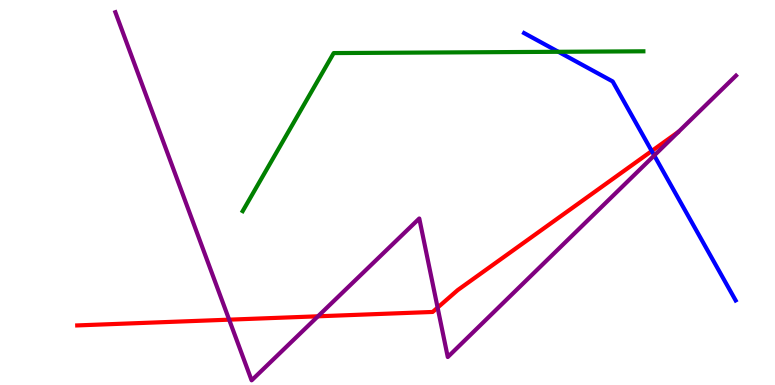[{'lines': ['blue', 'red'], 'intersections': [{'x': 8.41, 'y': 6.08}]}, {'lines': ['green', 'red'], 'intersections': []}, {'lines': ['purple', 'red'], 'intersections': [{'x': 2.96, 'y': 1.7}, {'x': 4.1, 'y': 1.78}, {'x': 5.65, 'y': 2.01}]}, {'lines': ['blue', 'green'], 'intersections': [{'x': 7.2, 'y': 8.65}]}, {'lines': ['blue', 'purple'], 'intersections': [{'x': 8.44, 'y': 5.96}]}, {'lines': ['green', 'purple'], 'intersections': []}]